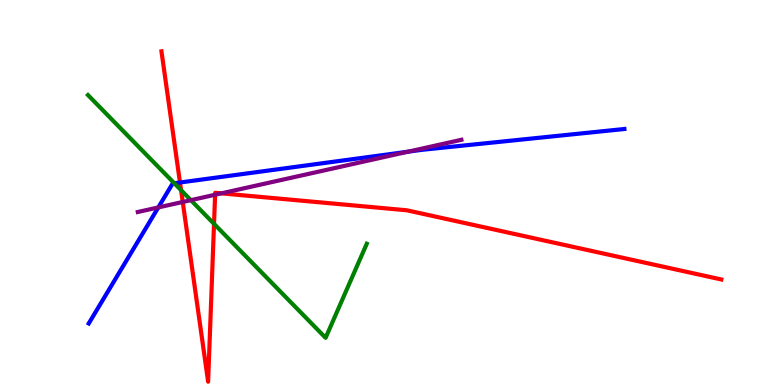[{'lines': ['blue', 'red'], 'intersections': [{'x': 2.32, 'y': 5.26}]}, {'lines': ['green', 'red'], 'intersections': [{'x': 2.34, 'y': 5.06}, {'x': 2.76, 'y': 4.19}]}, {'lines': ['purple', 'red'], 'intersections': [{'x': 2.36, 'y': 4.75}, {'x': 2.78, 'y': 4.94}, {'x': 2.86, 'y': 4.98}]}, {'lines': ['blue', 'green'], 'intersections': [{'x': 2.25, 'y': 5.24}]}, {'lines': ['blue', 'purple'], 'intersections': [{'x': 2.04, 'y': 4.61}, {'x': 5.27, 'y': 6.06}]}, {'lines': ['green', 'purple'], 'intersections': [{'x': 2.46, 'y': 4.8}]}]